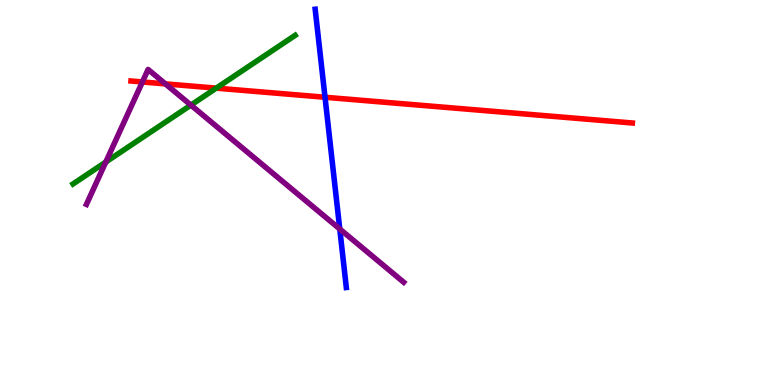[{'lines': ['blue', 'red'], 'intersections': [{'x': 4.19, 'y': 7.47}]}, {'lines': ['green', 'red'], 'intersections': [{'x': 2.79, 'y': 7.71}]}, {'lines': ['purple', 'red'], 'intersections': [{'x': 1.84, 'y': 7.87}, {'x': 2.13, 'y': 7.82}]}, {'lines': ['blue', 'green'], 'intersections': []}, {'lines': ['blue', 'purple'], 'intersections': [{'x': 4.38, 'y': 4.05}]}, {'lines': ['green', 'purple'], 'intersections': [{'x': 1.37, 'y': 5.79}, {'x': 2.46, 'y': 7.27}]}]